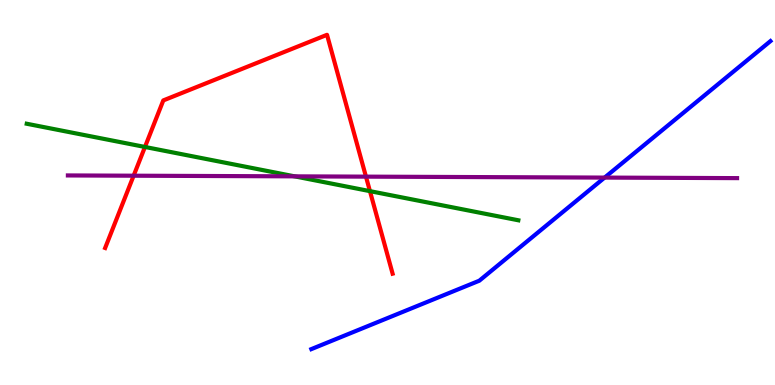[{'lines': ['blue', 'red'], 'intersections': []}, {'lines': ['green', 'red'], 'intersections': [{'x': 1.87, 'y': 6.18}, {'x': 4.77, 'y': 5.04}]}, {'lines': ['purple', 'red'], 'intersections': [{'x': 1.72, 'y': 5.44}, {'x': 4.72, 'y': 5.41}]}, {'lines': ['blue', 'green'], 'intersections': []}, {'lines': ['blue', 'purple'], 'intersections': [{'x': 7.8, 'y': 5.39}]}, {'lines': ['green', 'purple'], 'intersections': [{'x': 3.8, 'y': 5.42}]}]